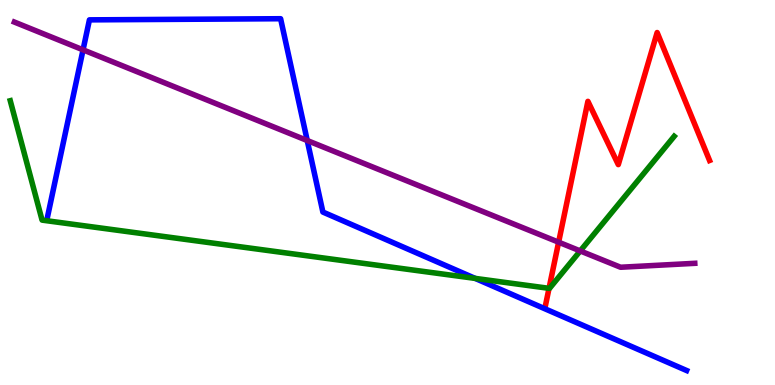[{'lines': ['blue', 'red'], 'intersections': []}, {'lines': ['green', 'red'], 'intersections': [{'x': 7.08, 'y': 2.51}]}, {'lines': ['purple', 'red'], 'intersections': [{'x': 7.21, 'y': 3.71}]}, {'lines': ['blue', 'green'], 'intersections': [{'x': 6.13, 'y': 2.77}]}, {'lines': ['blue', 'purple'], 'intersections': [{'x': 1.07, 'y': 8.71}, {'x': 3.96, 'y': 6.35}]}, {'lines': ['green', 'purple'], 'intersections': [{'x': 7.49, 'y': 3.48}]}]